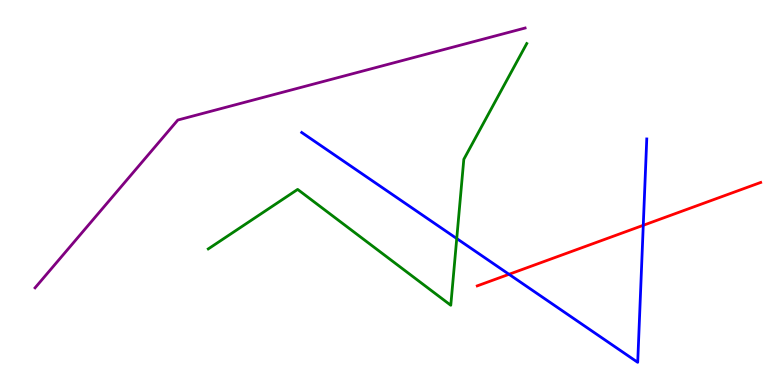[{'lines': ['blue', 'red'], 'intersections': [{'x': 6.57, 'y': 2.88}, {'x': 8.3, 'y': 4.15}]}, {'lines': ['green', 'red'], 'intersections': []}, {'lines': ['purple', 'red'], 'intersections': []}, {'lines': ['blue', 'green'], 'intersections': [{'x': 5.89, 'y': 3.8}]}, {'lines': ['blue', 'purple'], 'intersections': []}, {'lines': ['green', 'purple'], 'intersections': []}]